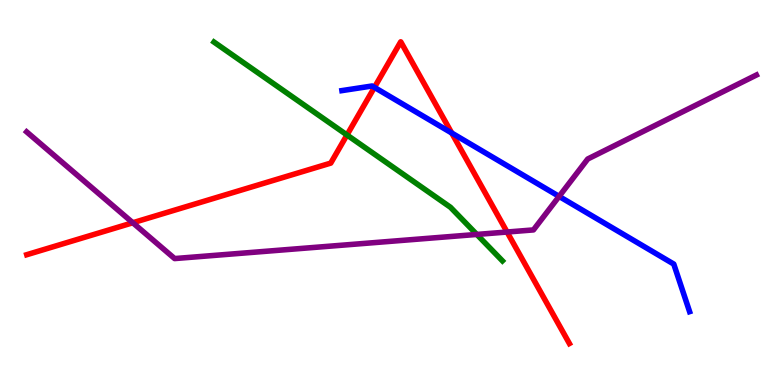[{'lines': ['blue', 'red'], 'intersections': [{'x': 4.83, 'y': 7.73}, {'x': 5.83, 'y': 6.55}]}, {'lines': ['green', 'red'], 'intersections': [{'x': 4.48, 'y': 6.49}]}, {'lines': ['purple', 'red'], 'intersections': [{'x': 1.71, 'y': 4.21}, {'x': 6.54, 'y': 3.97}]}, {'lines': ['blue', 'green'], 'intersections': []}, {'lines': ['blue', 'purple'], 'intersections': [{'x': 7.21, 'y': 4.9}]}, {'lines': ['green', 'purple'], 'intersections': [{'x': 6.15, 'y': 3.91}]}]